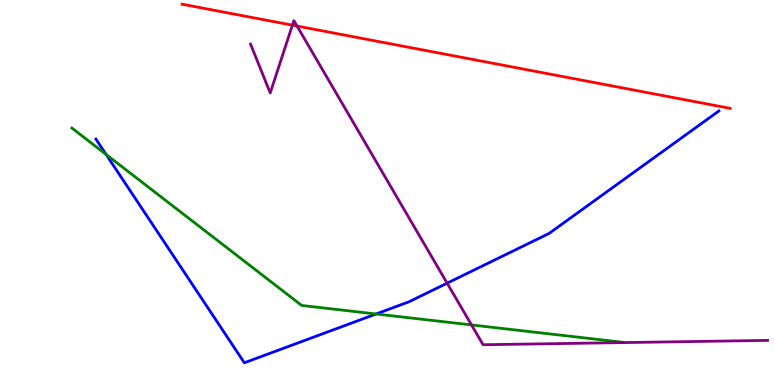[{'lines': ['blue', 'red'], 'intersections': []}, {'lines': ['green', 'red'], 'intersections': []}, {'lines': ['purple', 'red'], 'intersections': [{'x': 3.77, 'y': 9.35}, {'x': 3.83, 'y': 9.32}]}, {'lines': ['blue', 'green'], 'intersections': [{'x': 1.37, 'y': 5.99}, {'x': 4.85, 'y': 1.84}]}, {'lines': ['blue', 'purple'], 'intersections': [{'x': 5.77, 'y': 2.64}]}, {'lines': ['green', 'purple'], 'intersections': [{'x': 6.08, 'y': 1.56}]}]